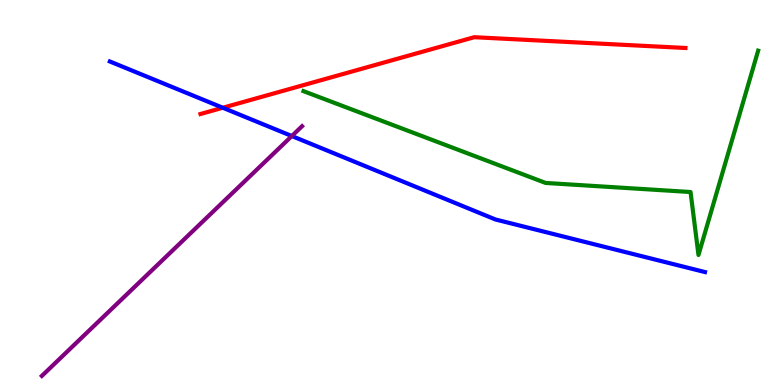[{'lines': ['blue', 'red'], 'intersections': [{'x': 2.87, 'y': 7.2}]}, {'lines': ['green', 'red'], 'intersections': []}, {'lines': ['purple', 'red'], 'intersections': []}, {'lines': ['blue', 'green'], 'intersections': []}, {'lines': ['blue', 'purple'], 'intersections': [{'x': 3.77, 'y': 6.47}]}, {'lines': ['green', 'purple'], 'intersections': []}]